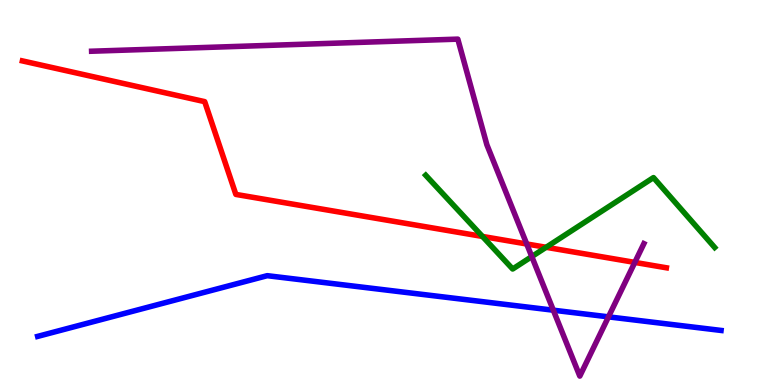[{'lines': ['blue', 'red'], 'intersections': []}, {'lines': ['green', 'red'], 'intersections': [{'x': 6.23, 'y': 3.86}, {'x': 7.05, 'y': 3.58}]}, {'lines': ['purple', 'red'], 'intersections': [{'x': 6.8, 'y': 3.66}, {'x': 8.19, 'y': 3.18}]}, {'lines': ['blue', 'green'], 'intersections': []}, {'lines': ['blue', 'purple'], 'intersections': [{'x': 7.14, 'y': 1.94}, {'x': 7.85, 'y': 1.77}]}, {'lines': ['green', 'purple'], 'intersections': [{'x': 6.86, 'y': 3.34}]}]